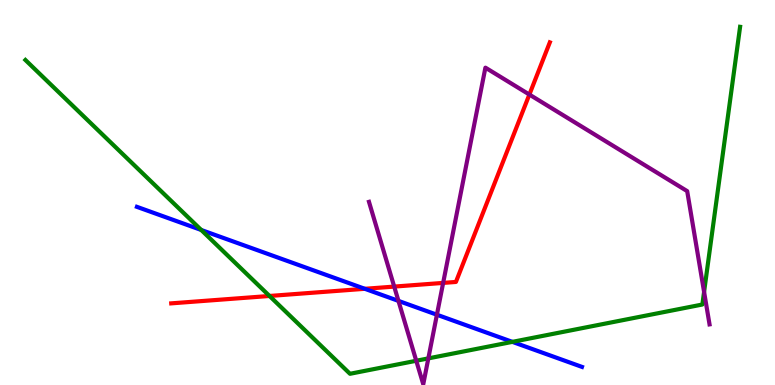[{'lines': ['blue', 'red'], 'intersections': [{'x': 4.71, 'y': 2.5}]}, {'lines': ['green', 'red'], 'intersections': [{'x': 3.48, 'y': 2.31}]}, {'lines': ['purple', 'red'], 'intersections': [{'x': 5.09, 'y': 2.56}, {'x': 5.72, 'y': 2.65}, {'x': 6.83, 'y': 7.54}]}, {'lines': ['blue', 'green'], 'intersections': [{'x': 2.6, 'y': 4.03}, {'x': 6.61, 'y': 1.12}]}, {'lines': ['blue', 'purple'], 'intersections': [{'x': 5.14, 'y': 2.18}, {'x': 5.64, 'y': 1.83}]}, {'lines': ['green', 'purple'], 'intersections': [{'x': 5.37, 'y': 0.63}, {'x': 5.53, 'y': 0.691}, {'x': 9.08, 'y': 2.42}]}]